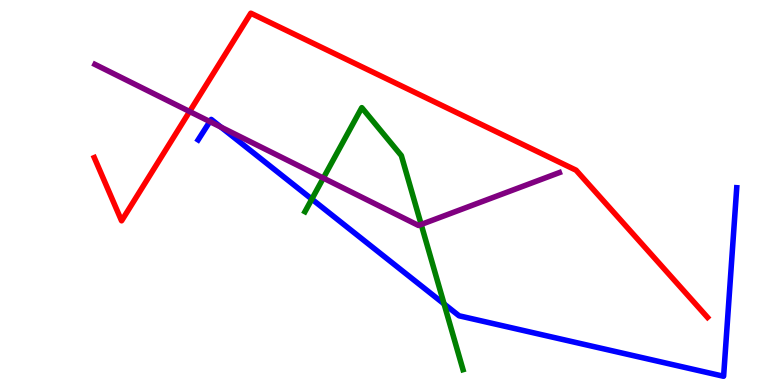[{'lines': ['blue', 'red'], 'intersections': []}, {'lines': ['green', 'red'], 'intersections': []}, {'lines': ['purple', 'red'], 'intersections': [{'x': 2.45, 'y': 7.1}]}, {'lines': ['blue', 'green'], 'intersections': [{'x': 4.02, 'y': 4.83}, {'x': 5.73, 'y': 2.11}]}, {'lines': ['blue', 'purple'], 'intersections': [{'x': 2.71, 'y': 6.84}, {'x': 2.85, 'y': 6.7}]}, {'lines': ['green', 'purple'], 'intersections': [{'x': 4.17, 'y': 5.37}, {'x': 5.43, 'y': 4.17}]}]